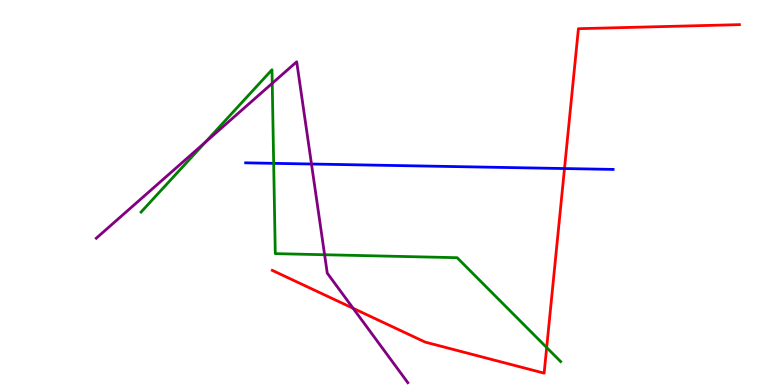[{'lines': ['blue', 'red'], 'intersections': [{'x': 7.28, 'y': 5.62}]}, {'lines': ['green', 'red'], 'intersections': [{'x': 7.05, 'y': 0.973}]}, {'lines': ['purple', 'red'], 'intersections': [{'x': 4.56, 'y': 1.99}]}, {'lines': ['blue', 'green'], 'intersections': [{'x': 3.53, 'y': 5.76}]}, {'lines': ['blue', 'purple'], 'intersections': [{'x': 4.02, 'y': 5.74}]}, {'lines': ['green', 'purple'], 'intersections': [{'x': 2.65, 'y': 6.3}, {'x': 3.51, 'y': 7.84}, {'x': 4.19, 'y': 3.38}]}]